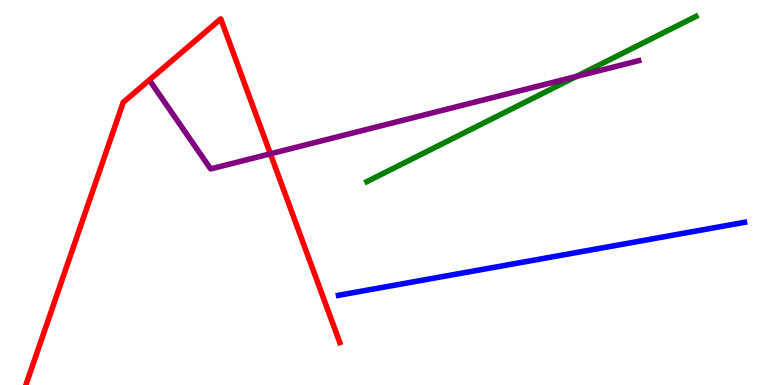[{'lines': ['blue', 'red'], 'intersections': []}, {'lines': ['green', 'red'], 'intersections': []}, {'lines': ['purple', 'red'], 'intersections': [{'x': 3.49, 'y': 6.01}]}, {'lines': ['blue', 'green'], 'intersections': []}, {'lines': ['blue', 'purple'], 'intersections': []}, {'lines': ['green', 'purple'], 'intersections': [{'x': 7.44, 'y': 8.02}]}]